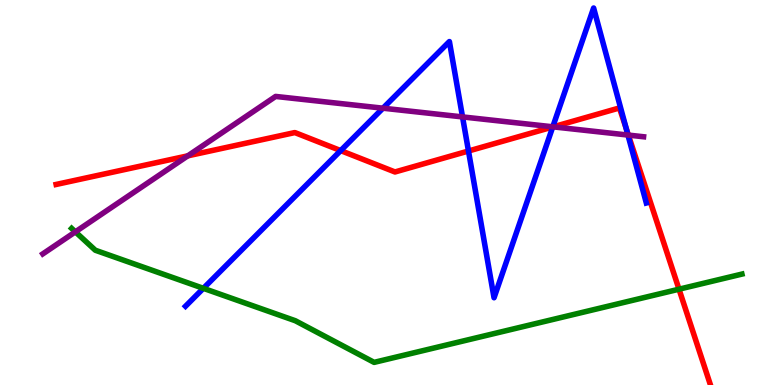[{'lines': ['blue', 'red'], 'intersections': [{'x': 4.4, 'y': 6.09}, {'x': 6.04, 'y': 6.08}, {'x': 7.13, 'y': 6.7}, {'x': 8.08, 'y': 6.67}]}, {'lines': ['green', 'red'], 'intersections': [{'x': 8.76, 'y': 2.49}]}, {'lines': ['purple', 'red'], 'intersections': [{'x': 2.42, 'y': 5.95}, {'x': 7.14, 'y': 6.71}, {'x': 8.11, 'y': 6.49}]}, {'lines': ['blue', 'green'], 'intersections': [{'x': 2.62, 'y': 2.51}]}, {'lines': ['blue', 'purple'], 'intersections': [{'x': 4.94, 'y': 7.19}, {'x': 5.97, 'y': 6.96}, {'x': 7.13, 'y': 6.71}, {'x': 8.1, 'y': 6.49}]}, {'lines': ['green', 'purple'], 'intersections': [{'x': 0.973, 'y': 3.98}]}]